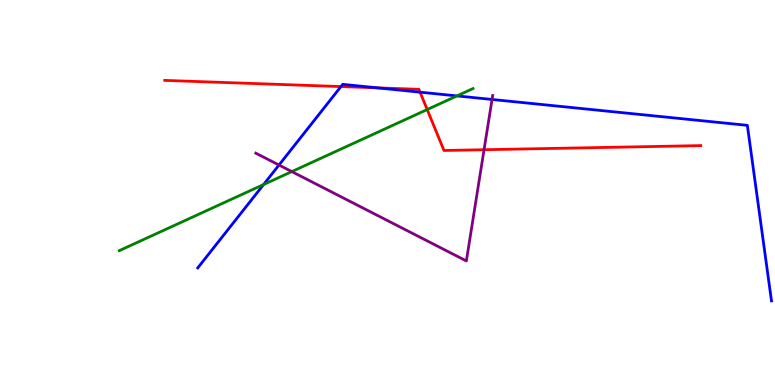[{'lines': ['blue', 'red'], 'intersections': [{'x': 4.4, 'y': 7.75}, {'x': 4.87, 'y': 7.72}, {'x': 5.42, 'y': 7.61}]}, {'lines': ['green', 'red'], 'intersections': [{'x': 5.51, 'y': 7.15}]}, {'lines': ['purple', 'red'], 'intersections': [{'x': 6.25, 'y': 6.11}]}, {'lines': ['blue', 'green'], 'intersections': [{'x': 3.4, 'y': 5.21}, {'x': 5.9, 'y': 7.51}]}, {'lines': ['blue', 'purple'], 'intersections': [{'x': 3.6, 'y': 5.71}, {'x': 6.35, 'y': 7.42}]}, {'lines': ['green', 'purple'], 'intersections': [{'x': 3.77, 'y': 5.54}]}]